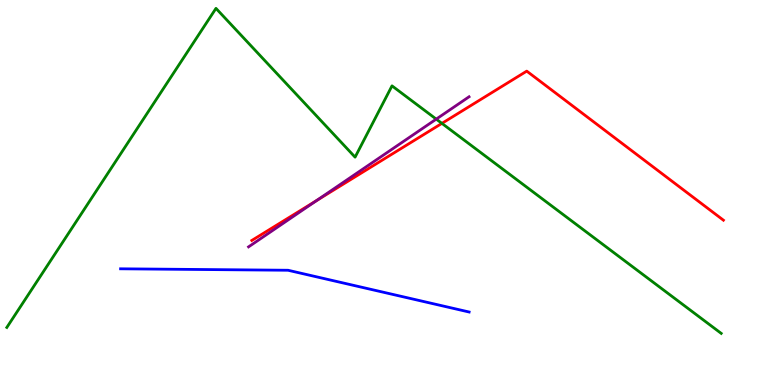[{'lines': ['blue', 'red'], 'intersections': []}, {'lines': ['green', 'red'], 'intersections': [{'x': 5.7, 'y': 6.8}]}, {'lines': ['purple', 'red'], 'intersections': [{'x': 4.08, 'y': 4.79}]}, {'lines': ['blue', 'green'], 'intersections': []}, {'lines': ['blue', 'purple'], 'intersections': []}, {'lines': ['green', 'purple'], 'intersections': [{'x': 5.63, 'y': 6.91}]}]